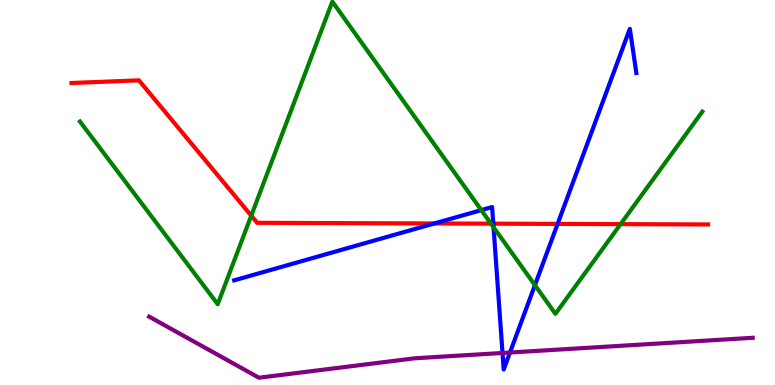[{'lines': ['blue', 'red'], 'intersections': [{'x': 5.6, 'y': 4.2}, {'x': 6.37, 'y': 4.19}, {'x': 7.2, 'y': 4.18}]}, {'lines': ['green', 'red'], 'intersections': [{'x': 3.24, 'y': 4.4}, {'x': 6.34, 'y': 4.19}, {'x': 8.01, 'y': 4.18}]}, {'lines': ['purple', 'red'], 'intersections': []}, {'lines': ['blue', 'green'], 'intersections': [{'x': 6.21, 'y': 4.54}, {'x': 6.37, 'y': 4.1}, {'x': 6.9, 'y': 2.59}]}, {'lines': ['blue', 'purple'], 'intersections': [{'x': 6.48, 'y': 0.832}, {'x': 6.58, 'y': 0.844}]}, {'lines': ['green', 'purple'], 'intersections': []}]